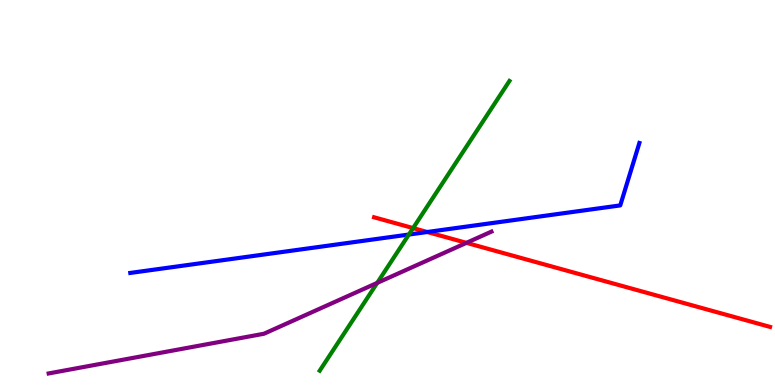[{'lines': ['blue', 'red'], 'intersections': [{'x': 5.51, 'y': 3.97}]}, {'lines': ['green', 'red'], 'intersections': [{'x': 5.33, 'y': 4.08}]}, {'lines': ['purple', 'red'], 'intersections': [{'x': 6.02, 'y': 3.69}]}, {'lines': ['blue', 'green'], 'intersections': [{'x': 5.28, 'y': 3.91}]}, {'lines': ['blue', 'purple'], 'intersections': []}, {'lines': ['green', 'purple'], 'intersections': [{'x': 4.87, 'y': 2.65}]}]